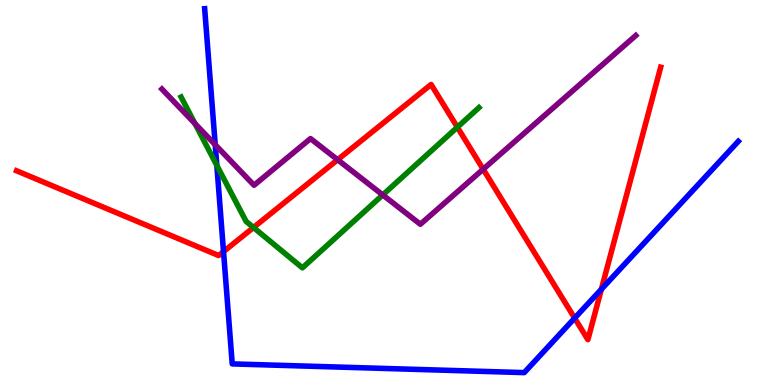[{'lines': ['blue', 'red'], 'intersections': [{'x': 2.88, 'y': 3.46}, {'x': 7.41, 'y': 1.74}, {'x': 7.76, 'y': 2.49}]}, {'lines': ['green', 'red'], 'intersections': [{'x': 3.27, 'y': 4.09}, {'x': 5.9, 'y': 6.7}]}, {'lines': ['purple', 'red'], 'intersections': [{'x': 4.36, 'y': 5.85}, {'x': 6.23, 'y': 5.6}]}, {'lines': ['blue', 'green'], 'intersections': [{'x': 2.8, 'y': 5.7}]}, {'lines': ['blue', 'purple'], 'intersections': [{'x': 2.78, 'y': 6.24}]}, {'lines': ['green', 'purple'], 'intersections': [{'x': 2.52, 'y': 6.79}, {'x': 4.94, 'y': 4.94}]}]